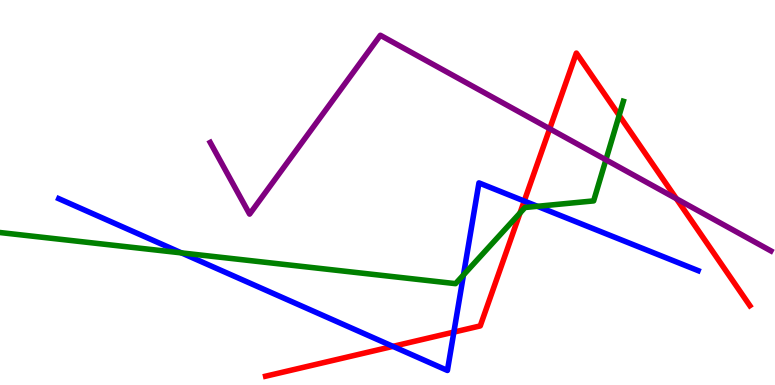[{'lines': ['blue', 'red'], 'intersections': [{'x': 5.07, 'y': 1.0}, {'x': 5.86, 'y': 1.37}, {'x': 6.76, 'y': 4.78}]}, {'lines': ['green', 'red'], 'intersections': [{'x': 6.71, 'y': 4.47}, {'x': 7.99, 'y': 7.0}]}, {'lines': ['purple', 'red'], 'intersections': [{'x': 7.09, 'y': 6.66}, {'x': 8.73, 'y': 4.84}]}, {'lines': ['blue', 'green'], 'intersections': [{'x': 2.34, 'y': 3.43}, {'x': 5.98, 'y': 2.86}, {'x': 6.93, 'y': 4.64}]}, {'lines': ['blue', 'purple'], 'intersections': []}, {'lines': ['green', 'purple'], 'intersections': [{'x': 7.82, 'y': 5.85}]}]